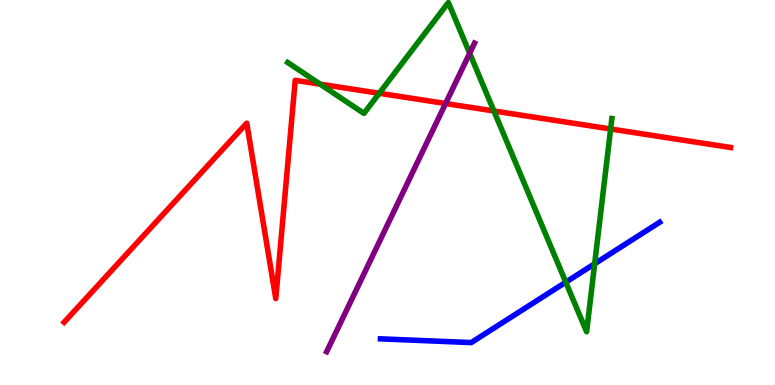[{'lines': ['blue', 'red'], 'intersections': []}, {'lines': ['green', 'red'], 'intersections': [{'x': 4.13, 'y': 7.81}, {'x': 4.89, 'y': 7.58}, {'x': 6.37, 'y': 7.12}, {'x': 7.88, 'y': 6.65}]}, {'lines': ['purple', 'red'], 'intersections': [{'x': 5.75, 'y': 7.31}]}, {'lines': ['blue', 'green'], 'intersections': [{'x': 7.3, 'y': 2.67}, {'x': 7.67, 'y': 3.15}]}, {'lines': ['blue', 'purple'], 'intersections': []}, {'lines': ['green', 'purple'], 'intersections': [{'x': 6.06, 'y': 8.62}]}]